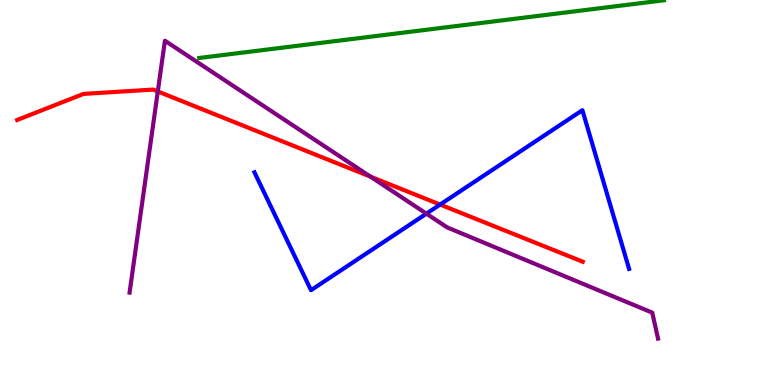[{'lines': ['blue', 'red'], 'intersections': [{'x': 5.68, 'y': 4.69}]}, {'lines': ['green', 'red'], 'intersections': []}, {'lines': ['purple', 'red'], 'intersections': [{'x': 2.04, 'y': 7.62}, {'x': 4.78, 'y': 5.41}]}, {'lines': ['blue', 'green'], 'intersections': []}, {'lines': ['blue', 'purple'], 'intersections': [{'x': 5.5, 'y': 4.45}]}, {'lines': ['green', 'purple'], 'intersections': []}]